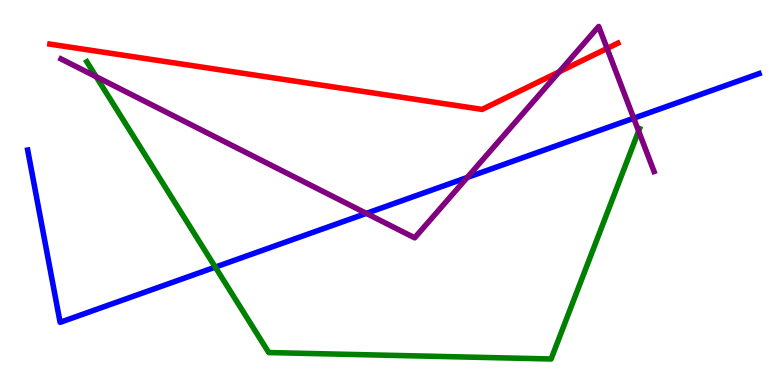[{'lines': ['blue', 'red'], 'intersections': []}, {'lines': ['green', 'red'], 'intersections': []}, {'lines': ['purple', 'red'], 'intersections': [{'x': 7.22, 'y': 8.14}, {'x': 7.83, 'y': 8.74}]}, {'lines': ['blue', 'green'], 'intersections': [{'x': 2.78, 'y': 3.06}]}, {'lines': ['blue', 'purple'], 'intersections': [{'x': 4.73, 'y': 4.46}, {'x': 6.03, 'y': 5.39}, {'x': 8.18, 'y': 6.93}]}, {'lines': ['green', 'purple'], 'intersections': [{'x': 1.24, 'y': 8.01}, {'x': 8.24, 'y': 6.6}]}]